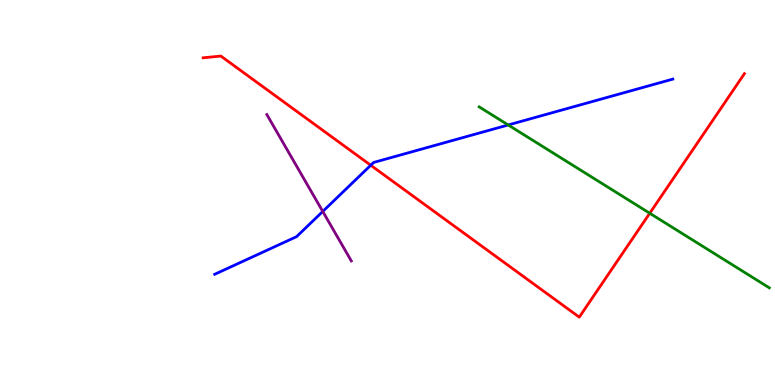[{'lines': ['blue', 'red'], 'intersections': [{'x': 4.78, 'y': 5.71}]}, {'lines': ['green', 'red'], 'intersections': [{'x': 8.38, 'y': 4.46}]}, {'lines': ['purple', 'red'], 'intersections': []}, {'lines': ['blue', 'green'], 'intersections': [{'x': 6.56, 'y': 6.75}]}, {'lines': ['blue', 'purple'], 'intersections': [{'x': 4.16, 'y': 4.51}]}, {'lines': ['green', 'purple'], 'intersections': []}]